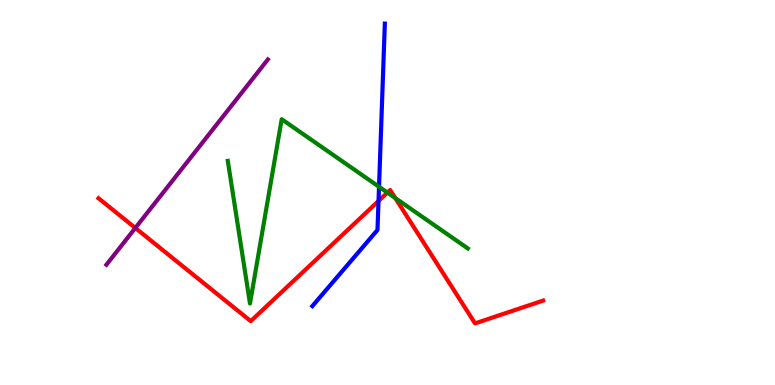[{'lines': ['blue', 'red'], 'intersections': [{'x': 4.88, 'y': 4.78}]}, {'lines': ['green', 'red'], 'intersections': [{'x': 5.0, 'y': 5.0}, {'x': 5.1, 'y': 4.85}]}, {'lines': ['purple', 'red'], 'intersections': [{'x': 1.75, 'y': 4.08}]}, {'lines': ['blue', 'green'], 'intersections': [{'x': 4.89, 'y': 5.15}]}, {'lines': ['blue', 'purple'], 'intersections': []}, {'lines': ['green', 'purple'], 'intersections': []}]